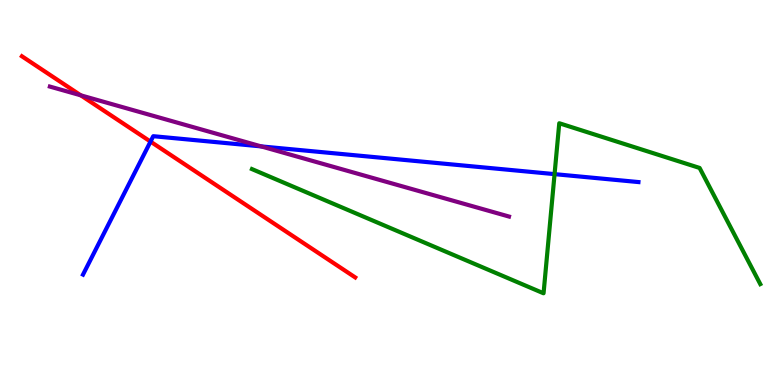[{'lines': ['blue', 'red'], 'intersections': [{'x': 1.94, 'y': 6.32}]}, {'lines': ['green', 'red'], 'intersections': []}, {'lines': ['purple', 'red'], 'intersections': [{'x': 1.04, 'y': 7.52}]}, {'lines': ['blue', 'green'], 'intersections': [{'x': 7.16, 'y': 5.48}]}, {'lines': ['blue', 'purple'], 'intersections': [{'x': 3.37, 'y': 6.2}]}, {'lines': ['green', 'purple'], 'intersections': []}]